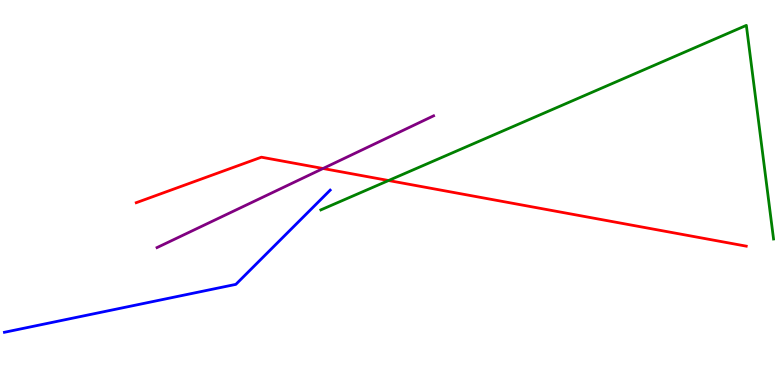[{'lines': ['blue', 'red'], 'intersections': []}, {'lines': ['green', 'red'], 'intersections': [{'x': 5.01, 'y': 5.31}]}, {'lines': ['purple', 'red'], 'intersections': [{'x': 4.17, 'y': 5.62}]}, {'lines': ['blue', 'green'], 'intersections': []}, {'lines': ['blue', 'purple'], 'intersections': []}, {'lines': ['green', 'purple'], 'intersections': []}]